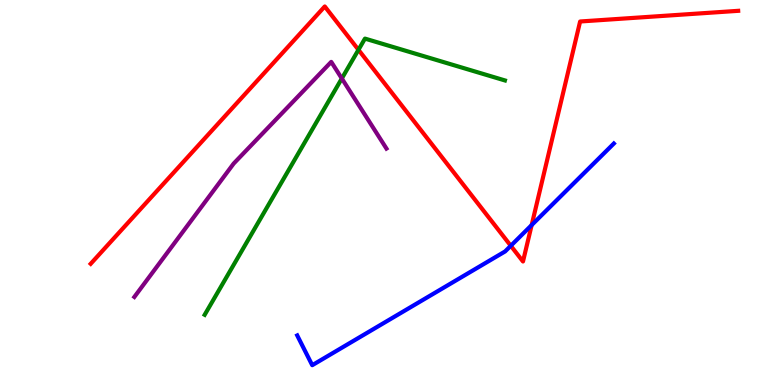[{'lines': ['blue', 'red'], 'intersections': [{'x': 6.59, 'y': 3.62}, {'x': 6.86, 'y': 4.15}]}, {'lines': ['green', 'red'], 'intersections': [{'x': 4.63, 'y': 8.71}]}, {'lines': ['purple', 'red'], 'intersections': []}, {'lines': ['blue', 'green'], 'intersections': []}, {'lines': ['blue', 'purple'], 'intersections': []}, {'lines': ['green', 'purple'], 'intersections': [{'x': 4.41, 'y': 7.96}]}]